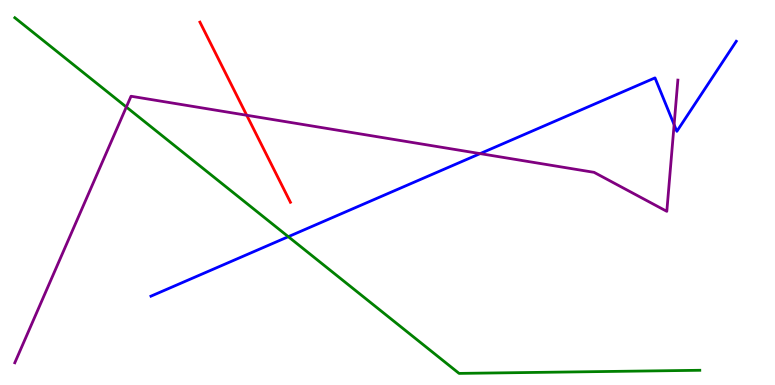[{'lines': ['blue', 'red'], 'intersections': []}, {'lines': ['green', 'red'], 'intersections': []}, {'lines': ['purple', 'red'], 'intersections': [{'x': 3.18, 'y': 7.01}]}, {'lines': ['blue', 'green'], 'intersections': [{'x': 3.72, 'y': 3.85}]}, {'lines': ['blue', 'purple'], 'intersections': [{'x': 6.2, 'y': 6.01}, {'x': 8.7, 'y': 6.76}]}, {'lines': ['green', 'purple'], 'intersections': [{'x': 1.63, 'y': 7.22}]}]